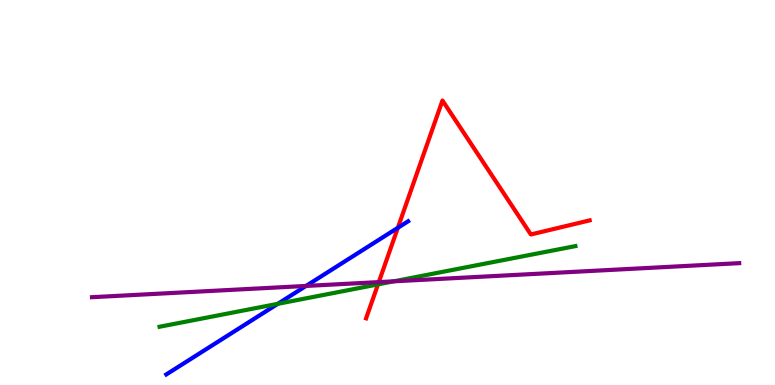[{'lines': ['blue', 'red'], 'intersections': [{'x': 5.13, 'y': 4.08}]}, {'lines': ['green', 'red'], 'intersections': [{'x': 4.88, 'y': 2.61}]}, {'lines': ['purple', 'red'], 'intersections': [{'x': 4.89, 'y': 2.67}]}, {'lines': ['blue', 'green'], 'intersections': [{'x': 3.58, 'y': 2.11}]}, {'lines': ['blue', 'purple'], 'intersections': [{'x': 3.95, 'y': 2.57}]}, {'lines': ['green', 'purple'], 'intersections': [{'x': 5.08, 'y': 2.69}]}]